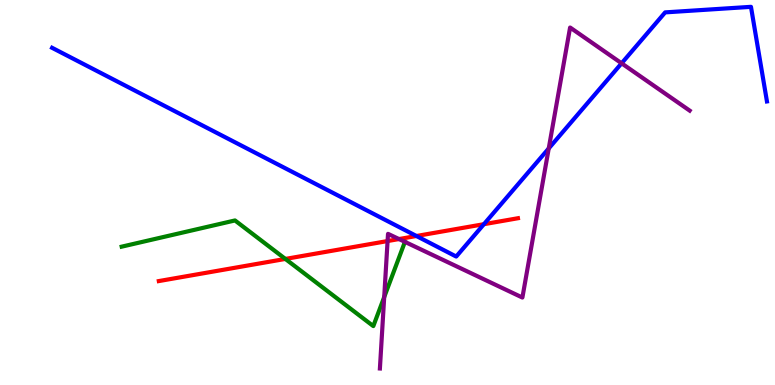[{'lines': ['blue', 'red'], 'intersections': [{'x': 5.37, 'y': 3.87}, {'x': 6.24, 'y': 4.18}]}, {'lines': ['green', 'red'], 'intersections': [{'x': 3.68, 'y': 3.27}]}, {'lines': ['purple', 'red'], 'intersections': [{'x': 5.0, 'y': 3.74}, {'x': 5.15, 'y': 3.79}]}, {'lines': ['blue', 'green'], 'intersections': []}, {'lines': ['blue', 'purple'], 'intersections': [{'x': 7.08, 'y': 6.14}, {'x': 8.02, 'y': 8.36}]}, {'lines': ['green', 'purple'], 'intersections': [{'x': 4.96, 'y': 2.28}]}]